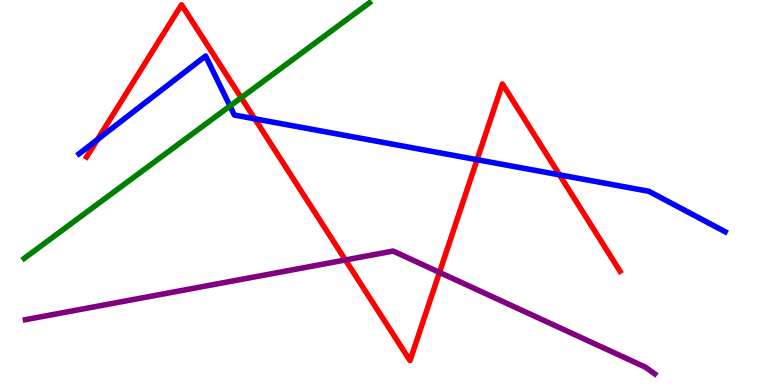[{'lines': ['blue', 'red'], 'intersections': [{'x': 1.26, 'y': 6.37}, {'x': 3.29, 'y': 6.91}, {'x': 6.16, 'y': 5.85}, {'x': 7.22, 'y': 5.46}]}, {'lines': ['green', 'red'], 'intersections': [{'x': 3.11, 'y': 7.46}]}, {'lines': ['purple', 'red'], 'intersections': [{'x': 4.46, 'y': 3.25}, {'x': 5.67, 'y': 2.92}]}, {'lines': ['blue', 'green'], 'intersections': [{'x': 2.97, 'y': 7.25}]}, {'lines': ['blue', 'purple'], 'intersections': []}, {'lines': ['green', 'purple'], 'intersections': []}]